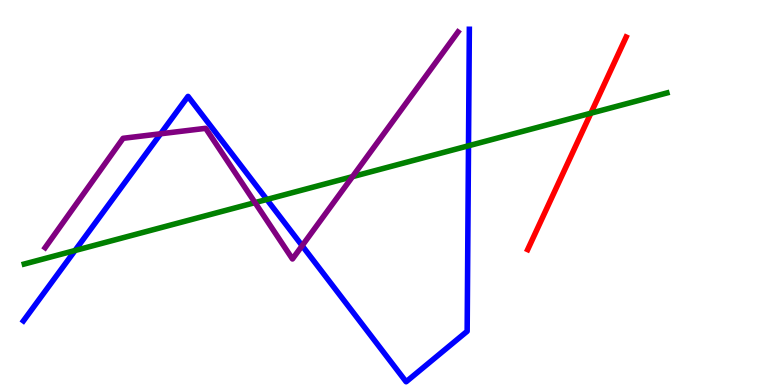[{'lines': ['blue', 'red'], 'intersections': []}, {'lines': ['green', 'red'], 'intersections': [{'x': 7.62, 'y': 7.06}]}, {'lines': ['purple', 'red'], 'intersections': []}, {'lines': ['blue', 'green'], 'intersections': [{'x': 0.968, 'y': 3.49}, {'x': 3.44, 'y': 4.82}, {'x': 6.05, 'y': 6.21}]}, {'lines': ['blue', 'purple'], 'intersections': [{'x': 2.07, 'y': 6.53}, {'x': 3.9, 'y': 3.62}]}, {'lines': ['green', 'purple'], 'intersections': [{'x': 3.29, 'y': 4.74}, {'x': 4.55, 'y': 5.41}]}]